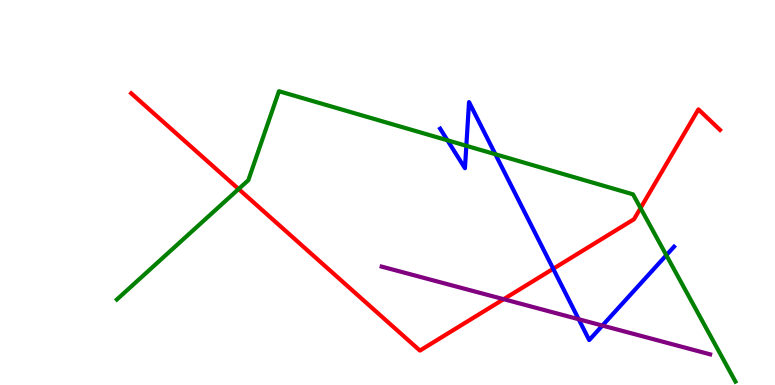[{'lines': ['blue', 'red'], 'intersections': [{'x': 7.14, 'y': 3.02}]}, {'lines': ['green', 'red'], 'intersections': [{'x': 3.08, 'y': 5.09}, {'x': 8.27, 'y': 4.6}]}, {'lines': ['purple', 'red'], 'intersections': [{'x': 6.5, 'y': 2.23}]}, {'lines': ['blue', 'green'], 'intersections': [{'x': 5.77, 'y': 6.36}, {'x': 6.02, 'y': 6.21}, {'x': 6.39, 'y': 5.99}, {'x': 8.6, 'y': 3.37}]}, {'lines': ['blue', 'purple'], 'intersections': [{'x': 7.47, 'y': 1.71}, {'x': 7.77, 'y': 1.54}]}, {'lines': ['green', 'purple'], 'intersections': []}]